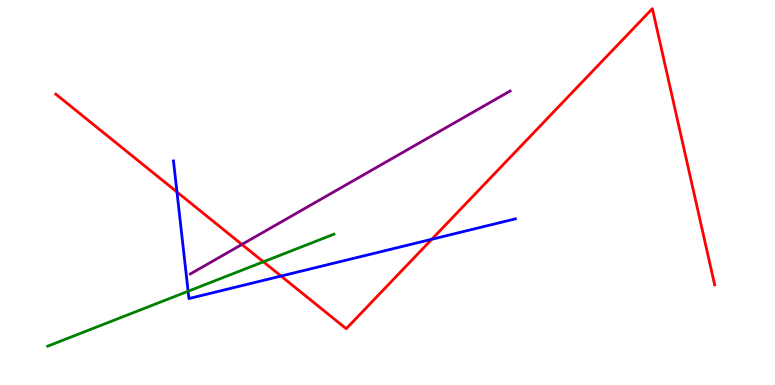[{'lines': ['blue', 'red'], 'intersections': [{'x': 2.28, 'y': 5.01}, {'x': 3.63, 'y': 2.83}, {'x': 5.57, 'y': 3.79}]}, {'lines': ['green', 'red'], 'intersections': [{'x': 3.4, 'y': 3.2}]}, {'lines': ['purple', 'red'], 'intersections': [{'x': 3.12, 'y': 3.65}]}, {'lines': ['blue', 'green'], 'intersections': [{'x': 2.43, 'y': 2.44}]}, {'lines': ['blue', 'purple'], 'intersections': []}, {'lines': ['green', 'purple'], 'intersections': []}]